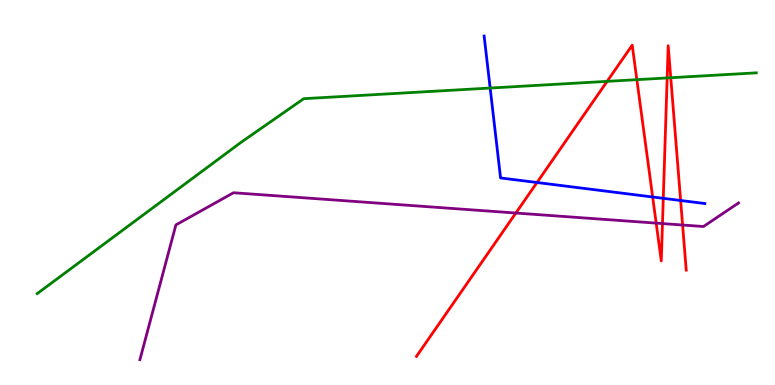[{'lines': ['blue', 'red'], 'intersections': [{'x': 6.93, 'y': 5.26}, {'x': 8.42, 'y': 4.88}, {'x': 8.56, 'y': 4.85}, {'x': 8.78, 'y': 4.79}]}, {'lines': ['green', 'red'], 'intersections': [{'x': 7.83, 'y': 7.89}, {'x': 8.22, 'y': 7.93}, {'x': 8.61, 'y': 7.98}, {'x': 8.66, 'y': 7.98}]}, {'lines': ['purple', 'red'], 'intersections': [{'x': 6.66, 'y': 4.47}, {'x': 8.47, 'y': 4.2}, {'x': 8.55, 'y': 4.19}, {'x': 8.81, 'y': 4.16}]}, {'lines': ['blue', 'green'], 'intersections': [{'x': 6.32, 'y': 7.71}]}, {'lines': ['blue', 'purple'], 'intersections': []}, {'lines': ['green', 'purple'], 'intersections': []}]